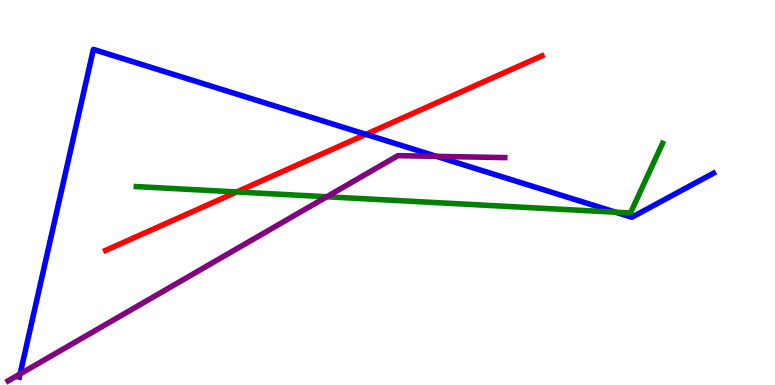[{'lines': ['blue', 'red'], 'intersections': [{'x': 4.72, 'y': 6.51}]}, {'lines': ['green', 'red'], 'intersections': [{'x': 3.05, 'y': 5.01}]}, {'lines': ['purple', 'red'], 'intersections': []}, {'lines': ['blue', 'green'], 'intersections': [{'x': 7.94, 'y': 4.49}]}, {'lines': ['blue', 'purple'], 'intersections': [{'x': 0.259, 'y': 0.287}, {'x': 5.63, 'y': 5.94}]}, {'lines': ['green', 'purple'], 'intersections': [{'x': 4.22, 'y': 4.89}]}]